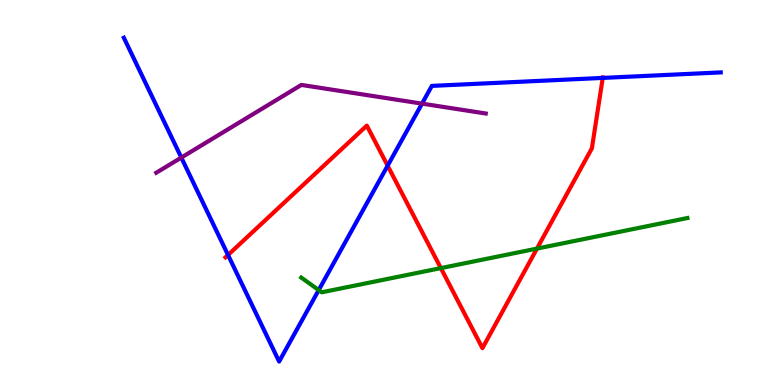[{'lines': ['blue', 'red'], 'intersections': [{'x': 2.94, 'y': 3.38}, {'x': 5.0, 'y': 5.7}, {'x': 7.78, 'y': 7.98}]}, {'lines': ['green', 'red'], 'intersections': [{'x': 5.69, 'y': 3.04}, {'x': 6.93, 'y': 3.54}]}, {'lines': ['purple', 'red'], 'intersections': []}, {'lines': ['blue', 'green'], 'intersections': [{'x': 4.11, 'y': 2.46}]}, {'lines': ['blue', 'purple'], 'intersections': [{'x': 2.34, 'y': 5.91}, {'x': 5.45, 'y': 7.31}]}, {'lines': ['green', 'purple'], 'intersections': []}]